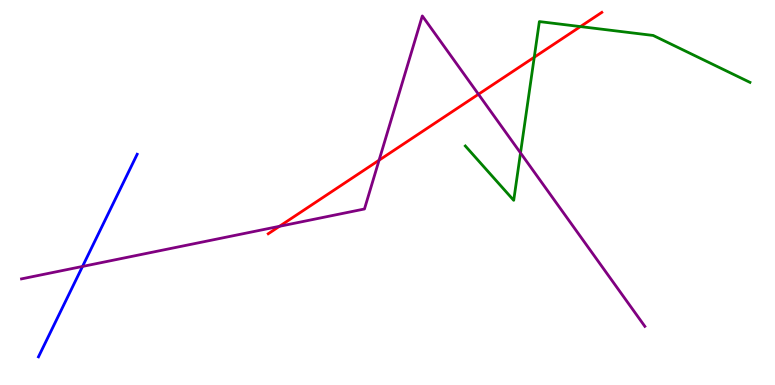[{'lines': ['blue', 'red'], 'intersections': []}, {'lines': ['green', 'red'], 'intersections': [{'x': 6.89, 'y': 8.51}, {'x': 7.49, 'y': 9.31}]}, {'lines': ['purple', 'red'], 'intersections': [{'x': 3.61, 'y': 4.12}, {'x': 4.89, 'y': 5.84}, {'x': 6.17, 'y': 7.55}]}, {'lines': ['blue', 'green'], 'intersections': []}, {'lines': ['blue', 'purple'], 'intersections': [{'x': 1.06, 'y': 3.08}]}, {'lines': ['green', 'purple'], 'intersections': [{'x': 6.72, 'y': 6.03}]}]